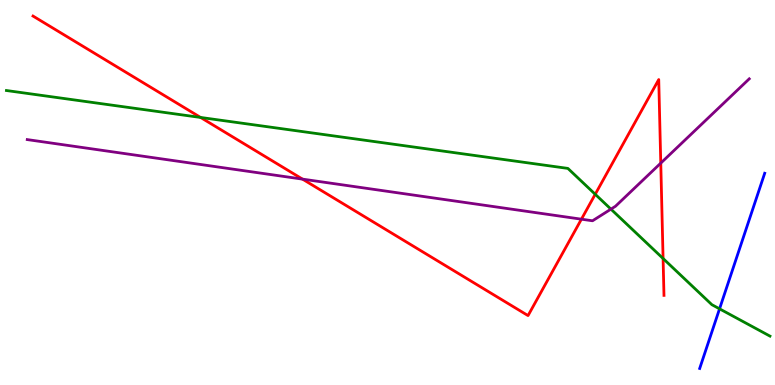[{'lines': ['blue', 'red'], 'intersections': []}, {'lines': ['green', 'red'], 'intersections': [{'x': 2.59, 'y': 6.95}, {'x': 7.68, 'y': 4.95}, {'x': 8.56, 'y': 3.29}]}, {'lines': ['purple', 'red'], 'intersections': [{'x': 3.9, 'y': 5.35}, {'x': 7.5, 'y': 4.31}, {'x': 8.53, 'y': 5.76}]}, {'lines': ['blue', 'green'], 'intersections': [{'x': 9.28, 'y': 1.98}]}, {'lines': ['blue', 'purple'], 'intersections': []}, {'lines': ['green', 'purple'], 'intersections': [{'x': 7.88, 'y': 4.57}]}]